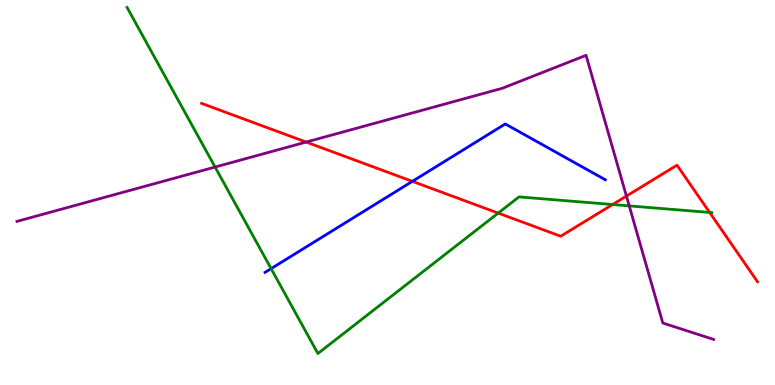[{'lines': ['blue', 'red'], 'intersections': [{'x': 5.32, 'y': 5.29}]}, {'lines': ['green', 'red'], 'intersections': [{'x': 6.43, 'y': 4.47}, {'x': 7.9, 'y': 4.69}, {'x': 9.16, 'y': 4.48}]}, {'lines': ['purple', 'red'], 'intersections': [{'x': 3.95, 'y': 6.31}, {'x': 8.08, 'y': 4.91}]}, {'lines': ['blue', 'green'], 'intersections': [{'x': 3.5, 'y': 3.02}]}, {'lines': ['blue', 'purple'], 'intersections': []}, {'lines': ['green', 'purple'], 'intersections': [{'x': 2.78, 'y': 5.66}, {'x': 8.12, 'y': 4.65}]}]